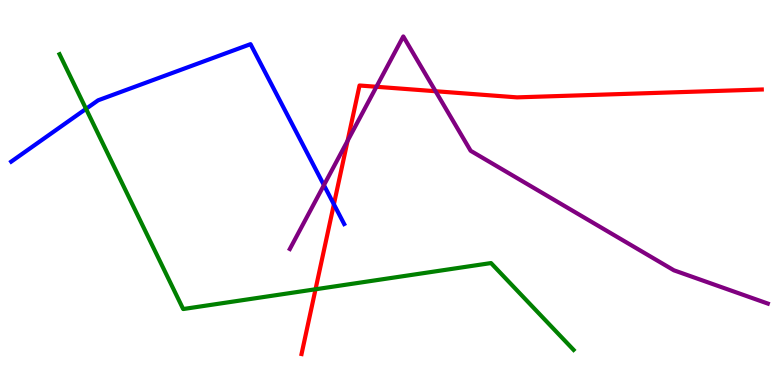[{'lines': ['blue', 'red'], 'intersections': [{'x': 4.31, 'y': 4.69}]}, {'lines': ['green', 'red'], 'intersections': [{'x': 4.07, 'y': 2.49}]}, {'lines': ['purple', 'red'], 'intersections': [{'x': 4.48, 'y': 6.34}, {'x': 4.86, 'y': 7.75}, {'x': 5.62, 'y': 7.63}]}, {'lines': ['blue', 'green'], 'intersections': [{'x': 1.11, 'y': 7.17}]}, {'lines': ['blue', 'purple'], 'intersections': [{'x': 4.18, 'y': 5.19}]}, {'lines': ['green', 'purple'], 'intersections': []}]